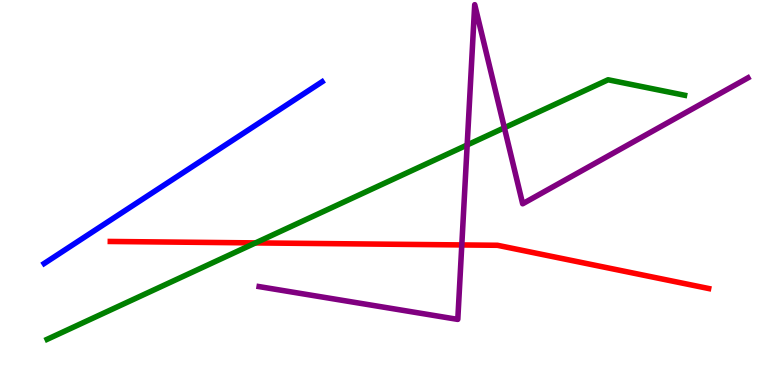[{'lines': ['blue', 'red'], 'intersections': []}, {'lines': ['green', 'red'], 'intersections': [{'x': 3.3, 'y': 3.69}]}, {'lines': ['purple', 'red'], 'intersections': [{'x': 5.96, 'y': 3.64}]}, {'lines': ['blue', 'green'], 'intersections': []}, {'lines': ['blue', 'purple'], 'intersections': []}, {'lines': ['green', 'purple'], 'intersections': [{'x': 6.03, 'y': 6.23}, {'x': 6.51, 'y': 6.68}]}]